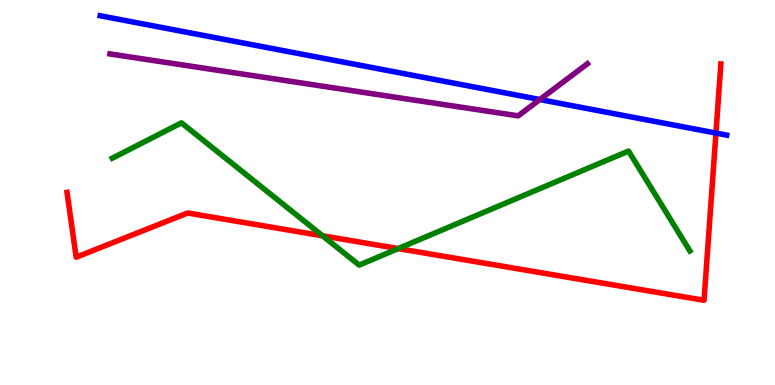[{'lines': ['blue', 'red'], 'intersections': [{'x': 9.24, 'y': 6.54}]}, {'lines': ['green', 'red'], 'intersections': [{'x': 4.16, 'y': 3.88}, {'x': 5.14, 'y': 3.54}]}, {'lines': ['purple', 'red'], 'intersections': []}, {'lines': ['blue', 'green'], 'intersections': []}, {'lines': ['blue', 'purple'], 'intersections': [{'x': 6.97, 'y': 7.41}]}, {'lines': ['green', 'purple'], 'intersections': []}]